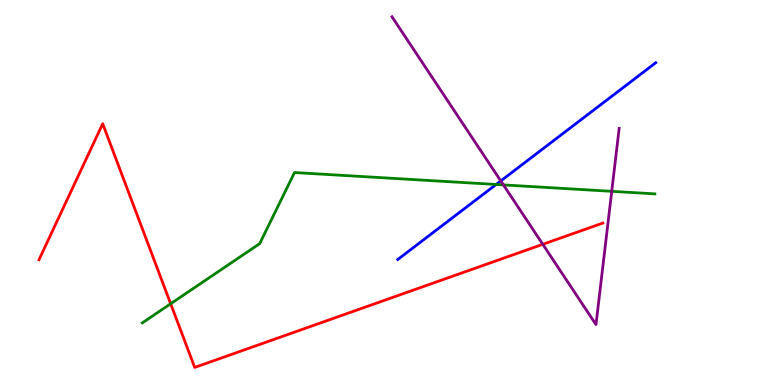[{'lines': ['blue', 'red'], 'intersections': []}, {'lines': ['green', 'red'], 'intersections': [{'x': 2.2, 'y': 2.11}]}, {'lines': ['purple', 'red'], 'intersections': [{'x': 7.0, 'y': 3.65}]}, {'lines': ['blue', 'green'], 'intersections': [{'x': 6.4, 'y': 5.21}]}, {'lines': ['blue', 'purple'], 'intersections': [{'x': 6.46, 'y': 5.3}]}, {'lines': ['green', 'purple'], 'intersections': [{'x': 6.5, 'y': 5.2}, {'x': 7.89, 'y': 5.03}]}]